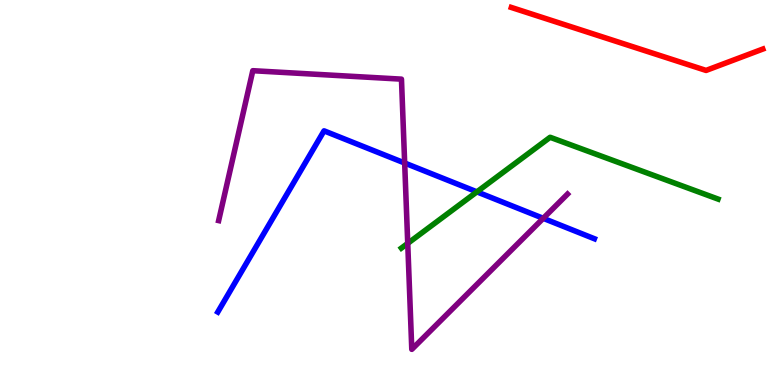[{'lines': ['blue', 'red'], 'intersections': []}, {'lines': ['green', 'red'], 'intersections': []}, {'lines': ['purple', 'red'], 'intersections': []}, {'lines': ['blue', 'green'], 'intersections': [{'x': 6.15, 'y': 5.02}]}, {'lines': ['blue', 'purple'], 'intersections': [{'x': 5.22, 'y': 5.77}, {'x': 7.01, 'y': 4.33}]}, {'lines': ['green', 'purple'], 'intersections': [{'x': 5.26, 'y': 3.68}]}]